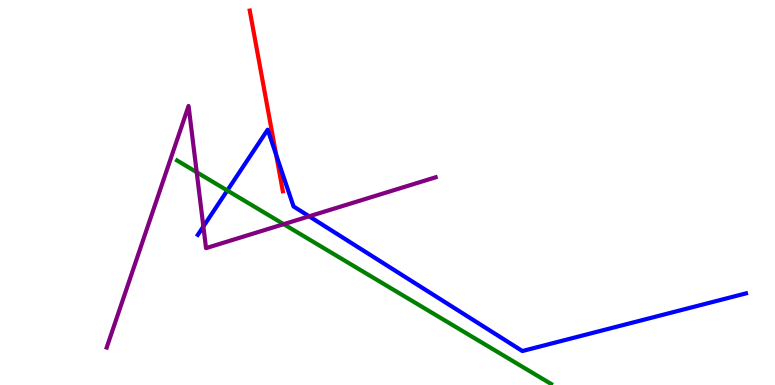[{'lines': ['blue', 'red'], 'intersections': [{'x': 3.56, 'y': 5.98}]}, {'lines': ['green', 'red'], 'intersections': []}, {'lines': ['purple', 'red'], 'intersections': []}, {'lines': ['blue', 'green'], 'intersections': [{'x': 2.93, 'y': 5.05}]}, {'lines': ['blue', 'purple'], 'intersections': [{'x': 2.62, 'y': 4.12}, {'x': 3.99, 'y': 4.38}]}, {'lines': ['green', 'purple'], 'intersections': [{'x': 2.54, 'y': 5.53}, {'x': 3.66, 'y': 4.18}]}]